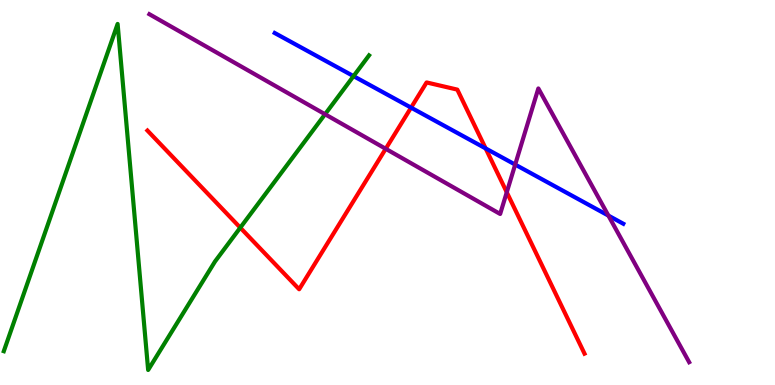[{'lines': ['blue', 'red'], 'intersections': [{'x': 5.3, 'y': 7.2}, {'x': 6.27, 'y': 6.14}]}, {'lines': ['green', 'red'], 'intersections': [{'x': 3.1, 'y': 4.09}]}, {'lines': ['purple', 'red'], 'intersections': [{'x': 4.98, 'y': 6.14}, {'x': 6.54, 'y': 5.01}]}, {'lines': ['blue', 'green'], 'intersections': [{'x': 4.56, 'y': 8.02}]}, {'lines': ['blue', 'purple'], 'intersections': [{'x': 6.65, 'y': 5.72}, {'x': 7.85, 'y': 4.4}]}, {'lines': ['green', 'purple'], 'intersections': [{'x': 4.19, 'y': 7.03}]}]